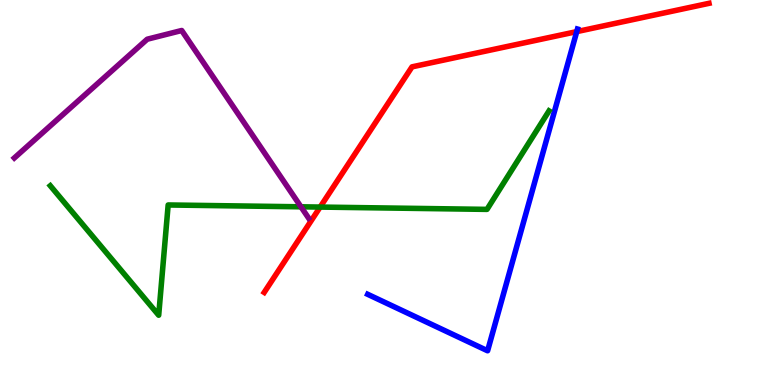[{'lines': ['blue', 'red'], 'intersections': [{'x': 7.44, 'y': 9.18}]}, {'lines': ['green', 'red'], 'intersections': [{'x': 4.13, 'y': 4.62}]}, {'lines': ['purple', 'red'], 'intersections': []}, {'lines': ['blue', 'green'], 'intersections': []}, {'lines': ['blue', 'purple'], 'intersections': []}, {'lines': ['green', 'purple'], 'intersections': [{'x': 3.88, 'y': 4.63}]}]